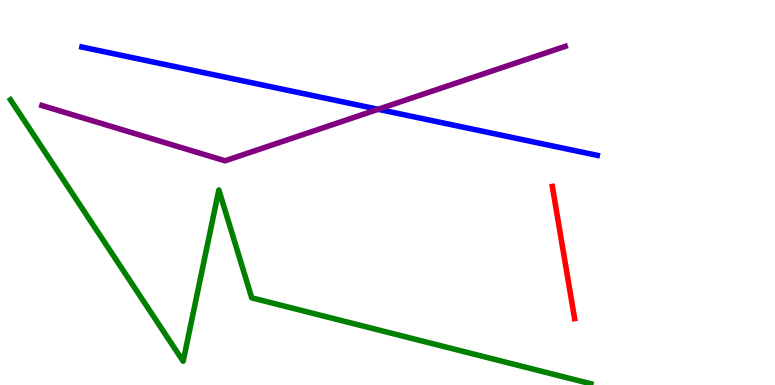[{'lines': ['blue', 'red'], 'intersections': []}, {'lines': ['green', 'red'], 'intersections': []}, {'lines': ['purple', 'red'], 'intersections': []}, {'lines': ['blue', 'green'], 'intersections': []}, {'lines': ['blue', 'purple'], 'intersections': [{'x': 4.88, 'y': 7.16}]}, {'lines': ['green', 'purple'], 'intersections': []}]